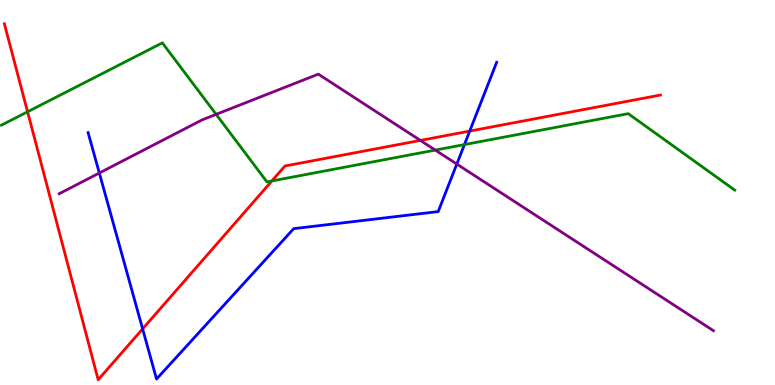[{'lines': ['blue', 'red'], 'intersections': [{'x': 1.84, 'y': 1.46}, {'x': 6.06, 'y': 6.6}]}, {'lines': ['green', 'red'], 'intersections': [{'x': 0.356, 'y': 7.1}, {'x': 3.51, 'y': 5.3}]}, {'lines': ['purple', 'red'], 'intersections': [{'x': 5.42, 'y': 6.35}]}, {'lines': ['blue', 'green'], 'intersections': [{'x': 5.99, 'y': 6.24}]}, {'lines': ['blue', 'purple'], 'intersections': [{'x': 1.28, 'y': 5.51}, {'x': 5.89, 'y': 5.74}]}, {'lines': ['green', 'purple'], 'intersections': [{'x': 2.79, 'y': 7.03}, {'x': 5.62, 'y': 6.1}]}]